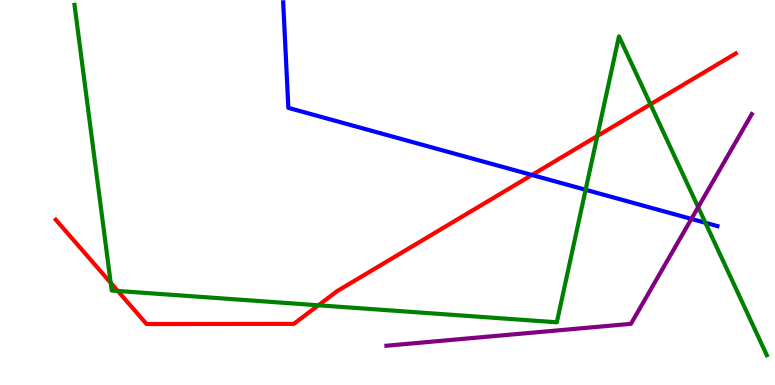[{'lines': ['blue', 'red'], 'intersections': [{'x': 6.86, 'y': 5.45}]}, {'lines': ['green', 'red'], 'intersections': [{'x': 1.43, 'y': 2.65}, {'x': 1.52, 'y': 2.44}, {'x': 4.11, 'y': 2.07}, {'x': 7.71, 'y': 6.47}, {'x': 8.39, 'y': 7.29}]}, {'lines': ['purple', 'red'], 'intersections': []}, {'lines': ['blue', 'green'], 'intersections': [{'x': 7.56, 'y': 5.07}, {'x': 9.1, 'y': 4.21}]}, {'lines': ['blue', 'purple'], 'intersections': [{'x': 8.92, 'y': 4.31}]}, {'lines': ['green', 'purple'], 'intersections': [{'x': 9.01, 'y': 4.62}]}]